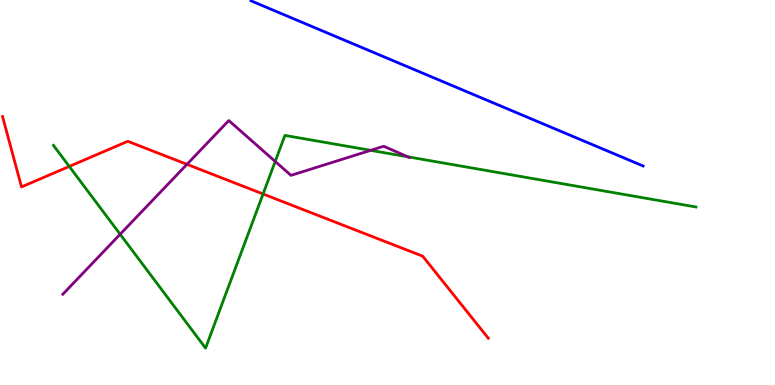[{'lines': ['blue', 'red'], 'intersections': []}, {'lines': ['green', 'red'], 'intersections': [{'x': 0.894, 'y': 5.68}, {'x': 3.39, 'y': 4.96}]}, {'lines': ['purple', 'red'], 'intersections': [{'x': 2.41, 'y': 5.73}]}, {'lines': ['blue', 'green'], 'intersections': []}, {'lines': ['blue', 'purple'], 'intersections': []}, {'lines': ['green', 'purple'], 'intersections': [{'x': 1.55, 'y': 3.92}, {'x': 3.55, 'y': 5.81}, {'x': 4.78, 'y': 6.1}, {'x': 5.26, 'y': 5.93}]}]